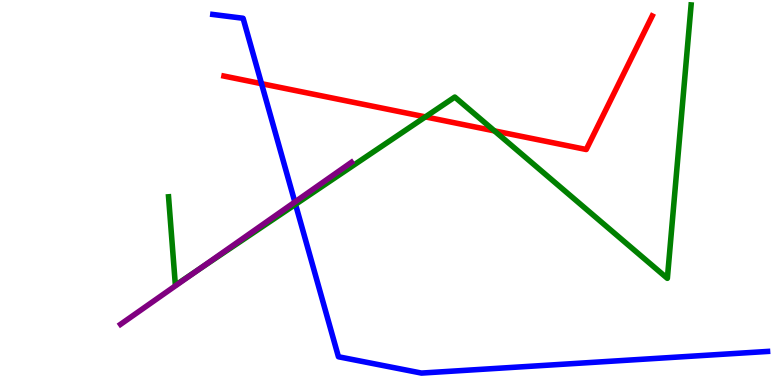[{'lines': ['blue', 'red'], 'intersections': [{'x': 3.37, 'y': 7.83}]}, {'lines': ['green', 'red'], 'intersections': [{'x': 5.49, 'y': 6.96}, {'x': 6.38, 'y': 6.6}]}, {'lines': ['purple', 'red'], 'intersections': []}, {'lines': ['blue', 'green'], 'intersections': [{'x': 3.81, 'y': 4.69}]}, {'lines': ['blue', 'purple'], 'intersections': [{'x': 3.8, 'y': 4.75}]}, {'lines': ['green', 'purple'], 'intersections': [{'x': 2.55, 'y': 2.98}]}]